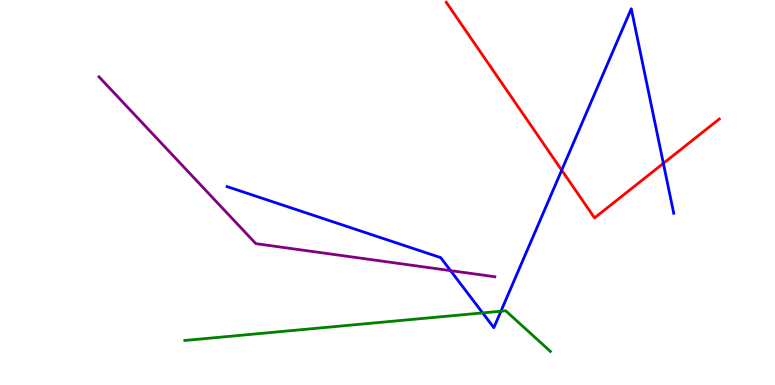[{'lines': ['blue', 'red'], 'intersections': [{'x': 7.25, 'y': 5.58}, {'x': 8.56, 'y': 5.76}]}, {'lines': ['green', 'red'], 'intersections': []}, {'lines': ['purple', 'red'], 'intersections': []}, {'lines': ['blue', 'green'], 'intersections': [{'x': 6.23, 'y': 1.87}, {'x': 6.46, 'y': 1.92}]}, {'lines': ['blue', 'purple'], 'intersections': [{'x': 5.81, 'y': 2.97}]}, {'lines': ['green', 'purple'], 'intersections': []}]